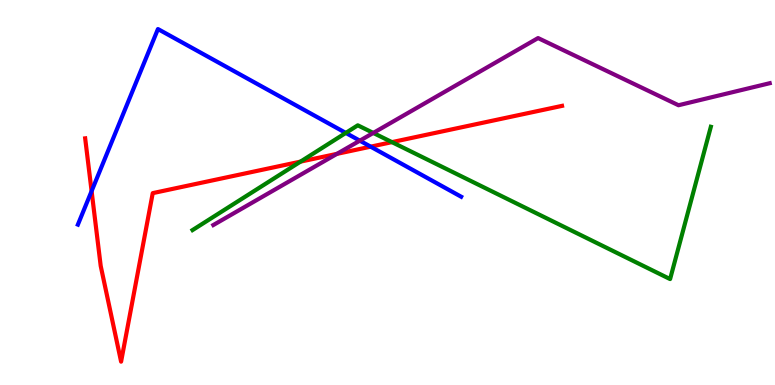[{'lines': ['blue', 'red'], 'intersections': [{'x': 1.18, 'y': 5.04}, {'x': 4.78, 'y': 6.19}]}, {'lines': ['green', 'red'], 'intersections': [{'x': 3.88, 'y': 5.8}, {'x': 5.06, 'y': 6.31}]}, {'lines': ['purple', 'red'], 'intersections': [{'x': 4.35, 'y': 6.0}]}, {'lines': ['blue', 'green'], 'intersections': [{'x': 4.46, 'y': 6.55}]}, {'lines': ['blue', 'purple'], 'intersections': [{'x': 4.64, 'y': 6.35}]}, {'lines': ['green', 'purple'], 'intersections': [{'x': 4.82, 'y': 6.55}]}]